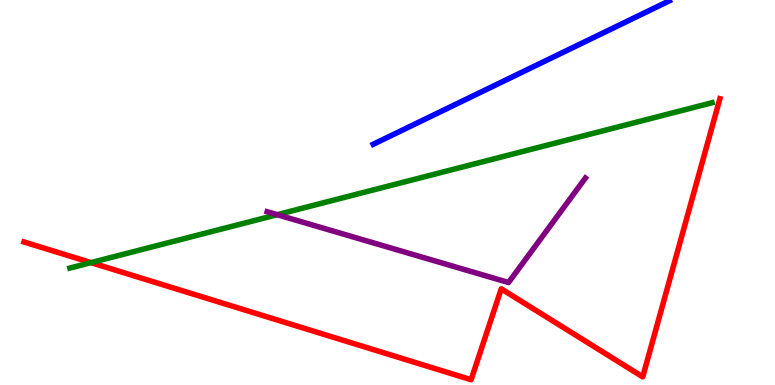[{'lines': ['blue', 'red'], 'intersections': []}, {'lines': ['green', 'red'], 'intersections': [{'x': 1.17, 'y': 3.18}]}, {'lines': ['purple', 'red'], 'intersections': []}, {'lines': ['blue', 'green'], 'intersections': []}, {'lines': ['blue', 'purple'], 'intersections': []}, {'lines': ['green', 'purple'], 'intersections': [{'x': 3.58, 'y': 4.42}]}]